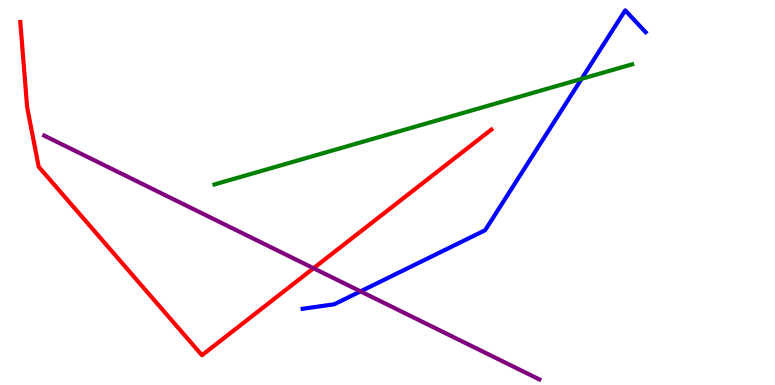[{'lines': ['blue', 'red'], 'intersections': []}, {'lines': ['green', 'red'], 'intersections': []}, {'lines': ['purple', 'red'], 'intersections': [{'x': 4.05, 'y': 3.03}]}, {'lines': ['blue', 'green'], 'intersections': [{'x': 7.5, 'y': 7.95}]}, {'lines': ['blue', 'purple'], 'intersections': [{'x': 4.65, 'y': 2.43}]}, {'lines': ['green', 'purple'], 'intersections': []}]